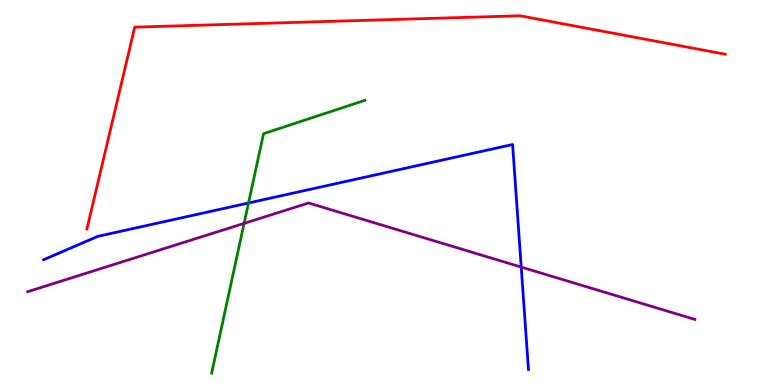[{'lines': ['blue', 'red'], 'intersections': []}, {'lines': ['green', 'red'], 'intersections': []}, {'lines': ['purple', 'red'], 'intersections': []}, {'lines': ['blue', 'green'], 'intersections': [{'x': 3.21, 'y': 4.73}]}, {'lines': ['blue', 'purple'], 'intersections': [{'x': 6.73, 'y': 3.06}]}, {'lines': ['green', 'purple'], 'intersections': [{'x': 3.15, 'y': 4.2}]}]